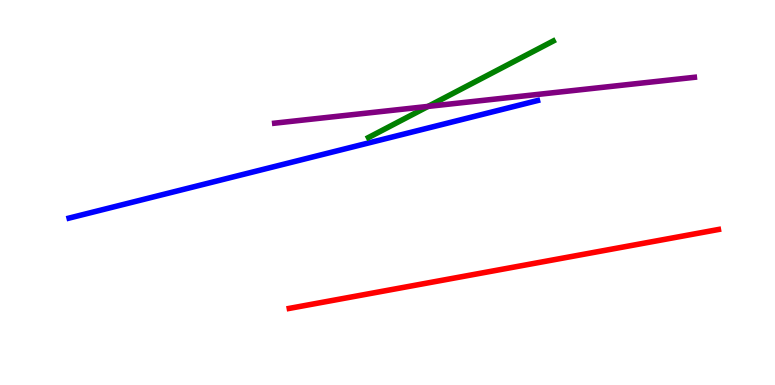[{'lines': ['blue', 'red'], 'intersections': []}, {'lines': ['green', 'red'], 'intersections': []}, {'lines': ['purple', 'red'], 'intersections': []}, {'lines': ['blue', 'green'], 'intersections': []}, {'lines': ['blue', 'purple'], 'intersections': []}, {'lines': ['green', 'purple'], 'intersections': [{'x': 5.52, 'y': 7.24}]}]